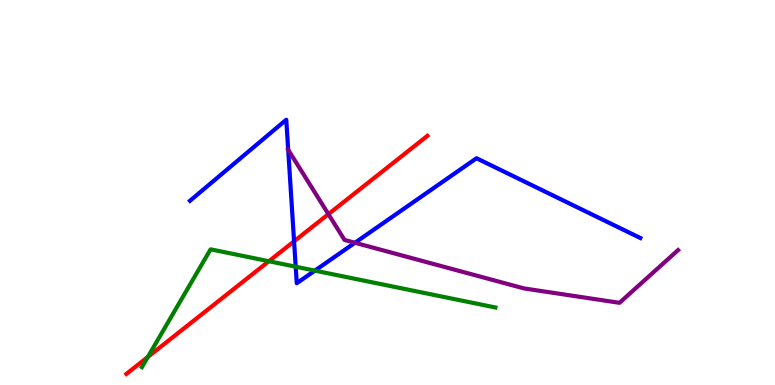[{'lines': ['blue', 'red'], 'intersections': [{'x': 3.79, 'y': 3.73}]}, {'lines': ['green', 'red'], 'intersections': [{'x': 1.91, 'y': 0.727}, {'x': 3.47, 'y': 3.21}]}, {'lines': ['purple', 'red'], 'intersections': [{'x': 4.24, 'y': 4.44}]}, {'lines': ['blue', 'green'], 'intersections': [{'x': 3.82, 'y': 3.07}, {'x': 4.06, 'y': 2.97}]}, {'lines': ['blue', 'purple'], 'intersections': [{'x': 3.72, 'y': 6.11}, {'x': 4.58, 'y': 3.69}]}, {'lines': ['green', 'purple'], 'intersections': []}]